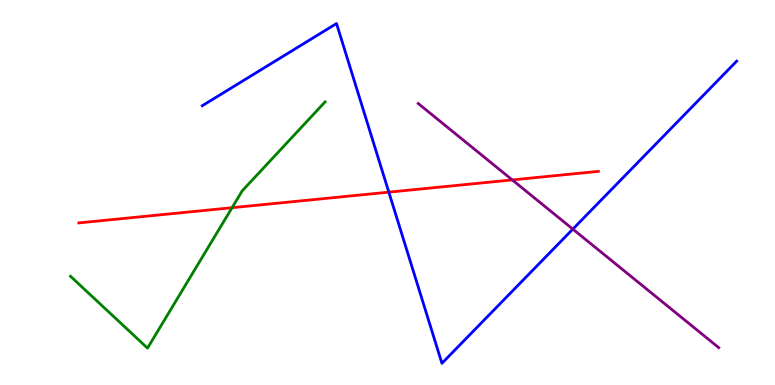[{'lines': ['blue', 'red'], 'intersections': [{'x': 5.02, 'y': 5.01}]}, {'lines': ['green', 'red'], 'intersections': [{'x': 2.99, 'y': 4.61}]}, {'lines': ['purple', 'red'], 'intersections': [{'x': 6.61, 'y': 5.33}]}, {'lines': ['blue', 'green'], 'intersections': []}, {'lines': ['blue', 'purple'], 'intersections': [{'x': 7.39, 'y': 4.05}]}, {'lines': ['green', 'purple'], 'intersections': []}]